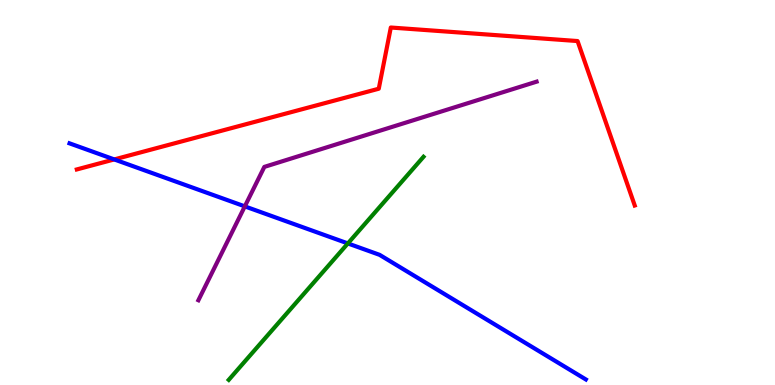[{'lines': ['blue', 'red'], 'intersections': [{'x': 1.47, 'y': 5.86}]}, {'lines': ['green', 'red'], 'intersections': []}, {'lines': ['purple', 'red'], 'intersections': []}, {'lines': ['blue', 'green'], 'intersections': [{'x': 4.49, 'y': 3.68}]}, {'lines': ['blue', 'purple'], 'intersections': [{'x': 3.16, 'y': 4.64}]}, {'lines': ['green', 'purple'], 'intersections': []}]